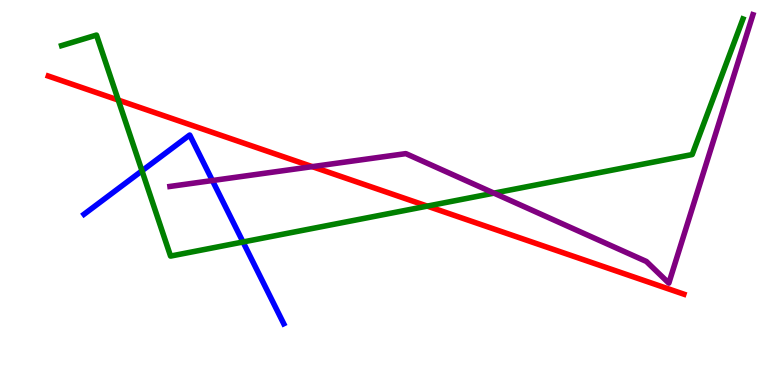[{'lines': ['blue', 'red'], 'intersections': []}, {'lines': ['green', 'red'], 'intersections': [{'x': 1.53, 'y': 7.4}, {'x': 5.51, 'y': 4.65}]}, {'lines': ['purple', 'red'], 'intersections': [{'x': 4.03, 'y': 5.67}]}, {'lines': ['blue', 'green'], 'intersections': [{'x': 1.83, 'y': 5.56}, {'x': 3.14, 'y': 3.71}]}, {'lines': ['blue', 'purple'], 'intersections': [{'x': 2.74, 'y': 5.31}]}, {'lines': ['green', 'purple'], 'intersections': [{'x': 6.37, 'y': 4.98}]}]